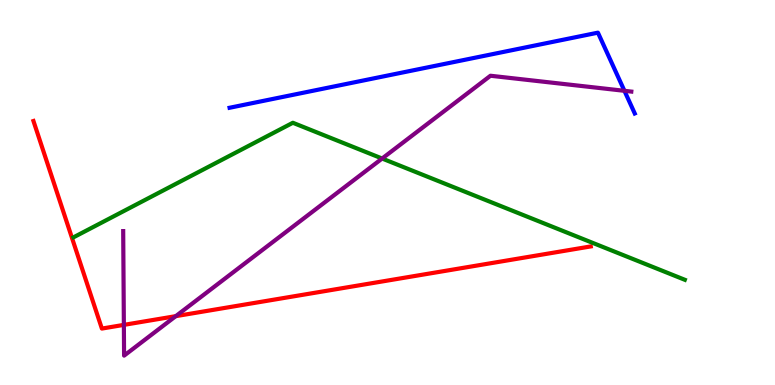[{'lines': ['blue', 'red'], 'intersections': []}, {'lines': ['green', 'red'], 'intersections': []}, {'lines': ['purple', 'red'], 'intersections': [{'x': 1.6, 'y': 1.56}, {'x': 2.27, 'y': 1.79}]}, {'lines': ['blue', 'green'], 'intersections': []}, {'lines': ['blue', 'purple'], 'intersections': [{'x': 8.06, 'y': 7.64}]}, {'lines': ['green', 'purple'], 'intersections': [{'x': 4.93, 'y': 5.88}]}]